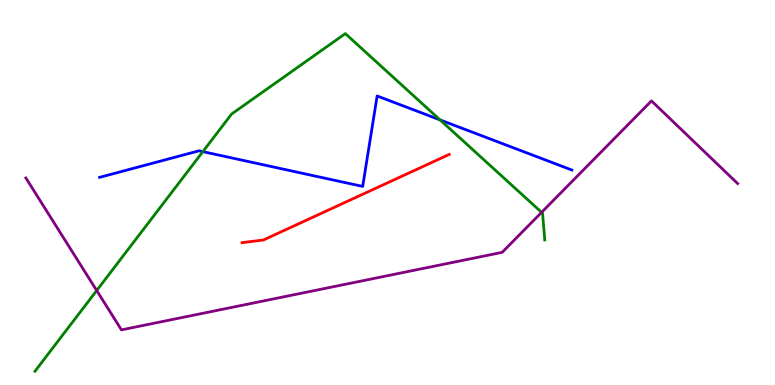[{'lines': ['blue', 'red'], 'intersections': []}, {'lines': ['green', 'red'], 'intersections': []}, {'lines': ['purple', 'red'], 'intersections': []}, {'lines': ['blue', 'green'], 'intersections': [{'x': 2.62, 'y': 6.06}, {'x': 5.68, 'y': 6.89}]}, {'lines': ['blue', 'purple'], 'intersections': []}, {'lines': ['green', 'purple'], 'intersections': [{'x': 1.25, 'y': 2.45}, {'x': 6.99, 'y': 4.48}]}]